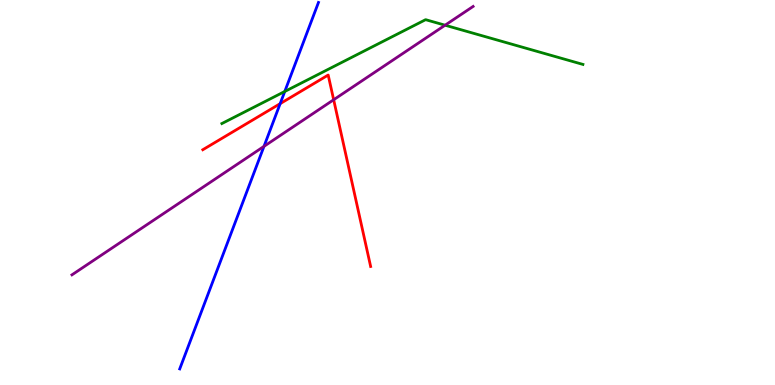[{'lines': ['blue', 'red'], 'intersections': [{'x': 3.61, 'y': 7.31}]}, {'lines': ['green', 'red'], 'intersections': []}, {'lines': ['purple', 'red'], 'intersections': [{'x': 4.31, 'y': 7.41}]}, {'lines': ['blue', 'green'], 'intersections': [{'x': 3.67, 'y': 7.62}]}, {'lines': ['blue', 'purple'], 'intersections': [{'x': 3.41, 'y': 6.2}]}, {'lines': ['green', 'purple'], 'intersections': [{'x': 5.74, 'y': 9.35}]}]